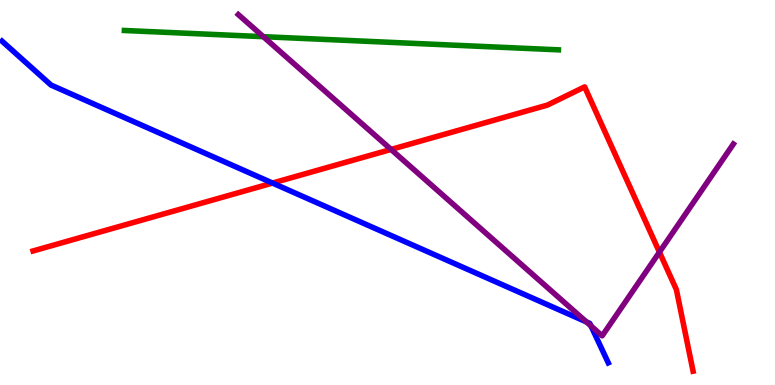[{'lines': ['blue', 'red'], 'intersections': [{'x': 3.52, 'y': 5.25}]}, {'lines': ['green', 'red'], 'intersections': []}, {'lines': ['purple', 'red'], 'intersections': [{'x': 5.05, 'y': 6.12}, {'x': 8.51, 'y': 3.45}]}, {'lines': ['blue', 'green'], 'intersections': []}, {'lines': ['blue', 'purple'], 'intersections': [{'x': 7.57, 'y': 1.64}, {'x': 7.63, 'y': 1.53}]}, {'lines': ['green', 'purple'], 'intersections': [{'x': 3.4, 'y': 9.05}]}]